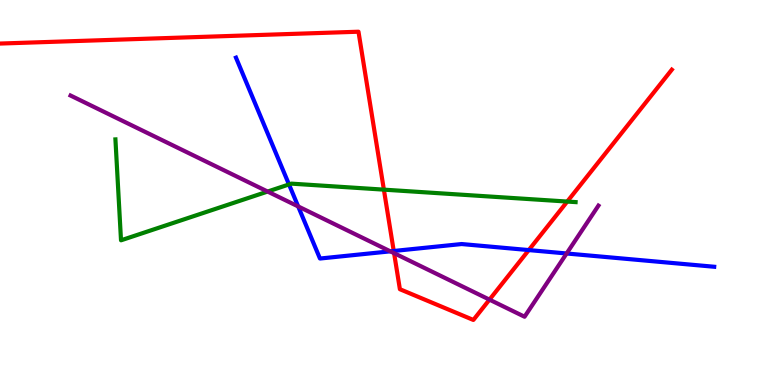[{'lines': ['blue', 'red'], 'intersections': [{'x': 5.08, 'y': 3.48}, {'x': 6.82, 'y': 3.5}]}, {'lines': ['green', 'red'], 'intersections': [{'x': 4.95, 'y': 5.07}, {'x': 7.32, 'y': 4.76}]}, {'lines': ['purple', 'red'], 'intersections': [{'x': 5.09, 'y': 3.42}, {'x': 6.32, 'y': 2.22}]}, {'lines': ['blue', 'green'], 'intersections': [{'x': 3.73, 'y': 5.21}]}, {'lines': ['blue', 'purple'], 'intersections': [{'x': 3.85, 'y': 4.64}, {'x': 5.04, 'y': 3.47}, {'x': 7.31, 'y': 3.42}]}, {'lines': ['green', 'purple'], 'intersections': [{'x': 3.45, 'y': 5.02}]}]